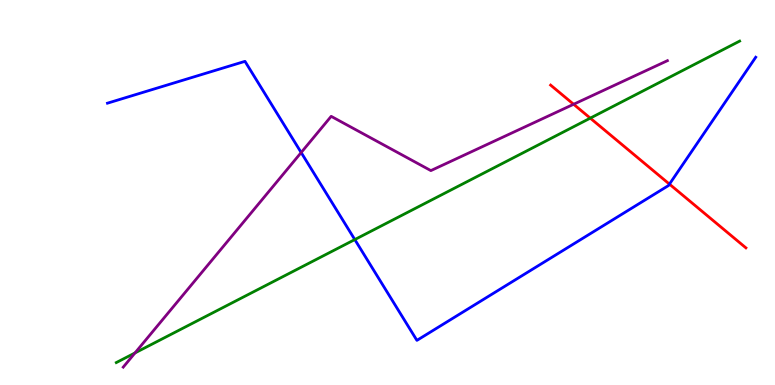[{'lines': ['blue', 'red'], 'intersections': [{'x': 8.64, 'y': 5.22}]}, {'lines': ['green', 'red'], 'intersections': [{'x': 7.62, 'y': 6.93}]}, {'lines': ['purple', 'red'], 'intersections': [{'x': 7.4, 'y': 7.29}]}, {'lines': ['blue', 'green'], 'intersections': [{'x': 4.58, 'y': 3.78}]}, {'lines': ['blue', 'purple'], 'intersections': [{'x': 3.89, 'y': 6.04}]}, {'lines': ['green', 'purple'], 'intersections': [{'x': 1.74, 'y': 0.833}]}]